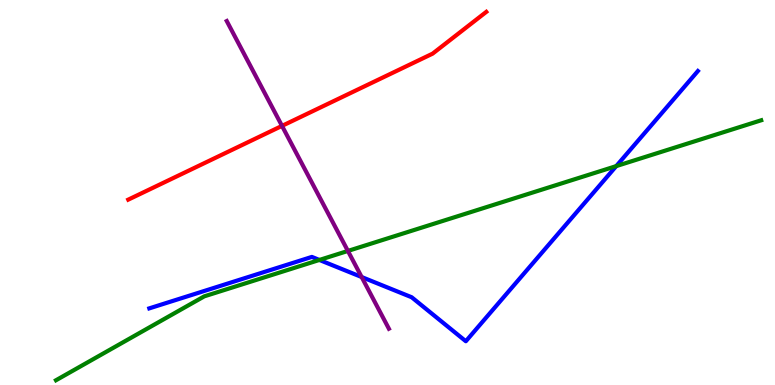[{'lines': ['blue', 'red'], 'intersections': []}, {'lines': ['green', 'red'], 'intersections': []}, {'lines': ['purple', 'red'], 'intersections': [{'x': 3.64, 'y': 6.73}]}, {'lines': ['blue', 'green'], 'intersections': [{'x': 4.12, 'y': 3.25}, {'x': 7.95, 'y': 5.69}]}, {'lines': ['blue', 'purple'], 'intersections': [{'x': 4.67, 'y': 2.8}]}, {'lines': ['green', 'purple'], 'intersections': [{'x': 4.49, 'y': 3.48}]}]